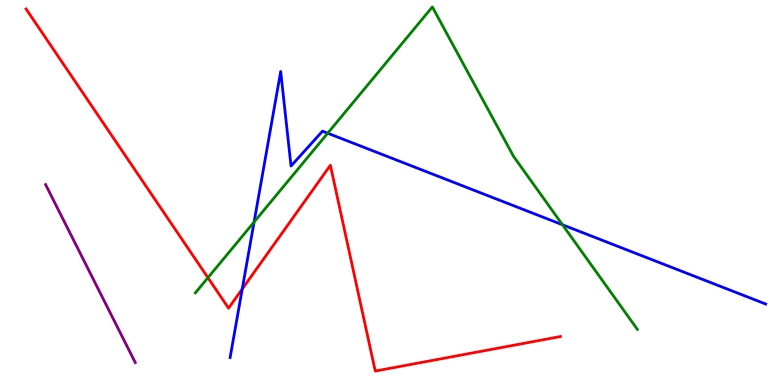[{'lines': ['blue', 'red'], 'intersections': [{'x': 3.13, 'y': 2.49}]}, {'lines': ['green', 'red'], 'intersections': [{'x': 2.68, 'y': 2.79}]}, {'lines': ['purple', 'red'], 'intersections': []}, {'lines': ['blue', 'green'], 'intersections': [{'x': 3.28, 'y': 4.23}, {'x': 4.23, 'y': 6.54}, {'x': 7.26, 'y': 4.16}]}, {'lines': ['blue', 'purple'], 'intersections': []}, {'lines': ['green', 'purple'], 'intersections': []}]